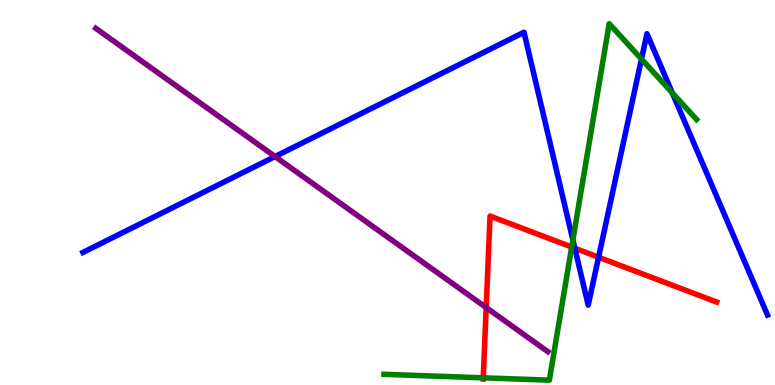[{'lines': ['blue', 'red'], 'intersections': [{'x': 7.42, 'y': 3.55}, {'x': 7.72, 'y': 3.32}]}, {'lines': ['green', 'red'], 'intersections': [{'x': 6.24, 'y': 0.186}, {'x': 7.38, 'y': 3.58}]}, {'lines': ['purple', 'red'], 'intersections': [{'x': 6.27, 'y': 2.01}]}, {'lines': ['blue', 'green'], 'intersections': [{'x': 7.39, 'y': 3.77}, {'x': 8.28, 'y': 8.47}, {'x': 8.68, 'y': 7.59}]}, {'lines': ['blue', 'purple'], 'intersections': [{'x': 3.55, 'y': 5.93}]}, {'lines': ['green', 'purple'], 'intersections': []}]